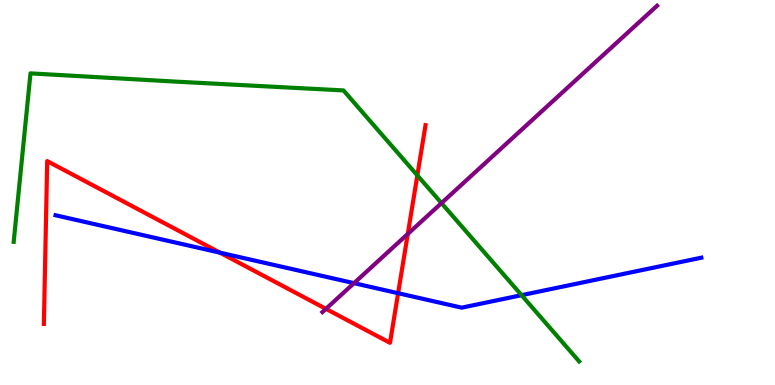[{'lines': ['blue', 'red'], 'intersections': [{'x': 2.84, 'y': 3.44}, {'x': 5.14, 'y': 2.38}]}, {'lines': ['green', 'red'], 'intersections': [{'x': 5.39, 'y': 5.45}]}, {'lines': ['purple', 'red'], 'intersections': [{'x': 4.21, 'y': 1.98}, {'x': 5.26, 'y': 3.92}]}, {'lines': ['blue', 'green'], 'intersections': [{'x': 6.73, 'y': 2.33}]}, {'lines': ['blue', 'purple'], 'intersections': [{'x': 4.57, 'y': 2.65}]}, {'lines': ['green', 'purple'], 'intersections': [{'x': 5.7, 'y': 4.72}]}]